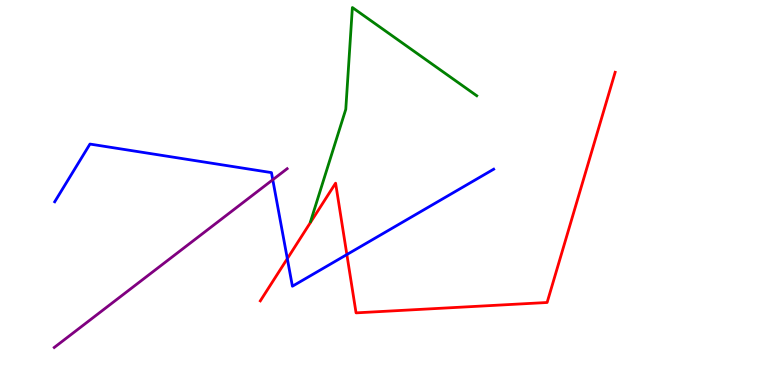[{'lines': ['blue', 'red'], 'intersections': [{'x': 3.71, 'y': 3.28}, {'x': 4.48, 'y': 3.39}]}, {'lines': ['green', 'red'], 'intersections': []}, {'lines': ['purple', 'red'], 'intersections': []}, {'lines': ['blue', 'green'], 'intersections': []}, {'lines': ['blue', 'purple'], 'intersections': [{'x': 3.52, 'y': 5.33}]}, {'lines': ['green', 'purple'], 'intersections': []}]